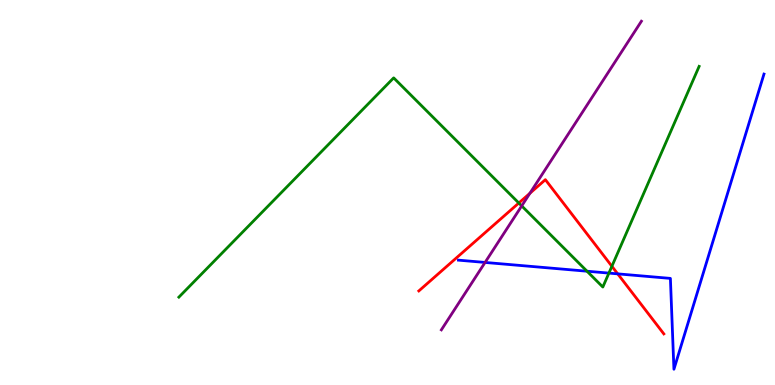[{'lines': ['blue', 'red'], 'intersections': [{'x': 7.97, 'y': 2.89}]}, {'lines': ['green', 'red'], 'intersections': [{'x': 6.69, 'y': 4.73}, {'x': 7.9, 'y': 3.08}]}, {'lines': ['purple', 'red'], 'intersections': [{'x': 6.84, 'y': 4.98}]}, {'lines': ['blue', 'green'], 'intersections': [{'x': 7.57, 'y': 2.96}, {'x': 7.86, 'y': 2.91}]}, {'lines': ['blue', 'purple'], 'intersections': [{'x': 6.26, 'y': 3.18}]}, {'lines': ['green', 'purple'], 'intersections': [{'x': 6.73, 'y': 4.65}]}]